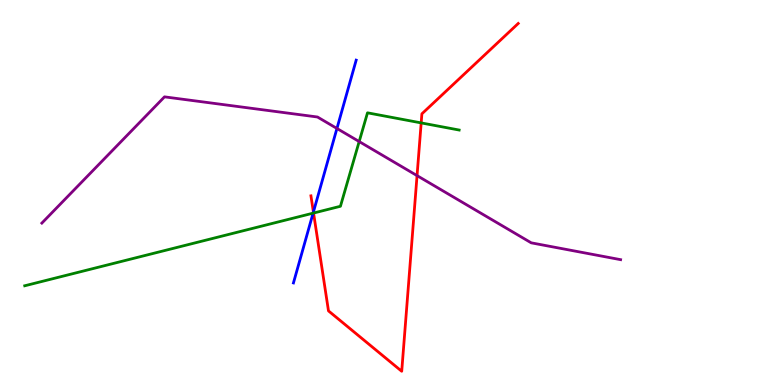[{'lines': ['blue', 'red'], 'intersections': [{'x': 4.04, 'y': 4.49}]}, {'lines': ['green', 'red'], 'intersections': [{'x': 4.05, 'y': 4.47}, {'x': 5.43, 'y': 6.81}]}, {'lines': ['purple', 'red'], 'intersections': [{'x': 5.38, 'y': 5.44}]}, {'lines': ['blue', 'green'], 'intersections': [{'x': 4.04, 'y': 4.46}]}, {'lines': ['blue', 'purple'], 'intersections': [{'x': 4.35, 'y': 6.66}]}, {'lines': ['green', 'purple'], 'intersections': [{'x': 4.63, 'y': 6.32}]}]